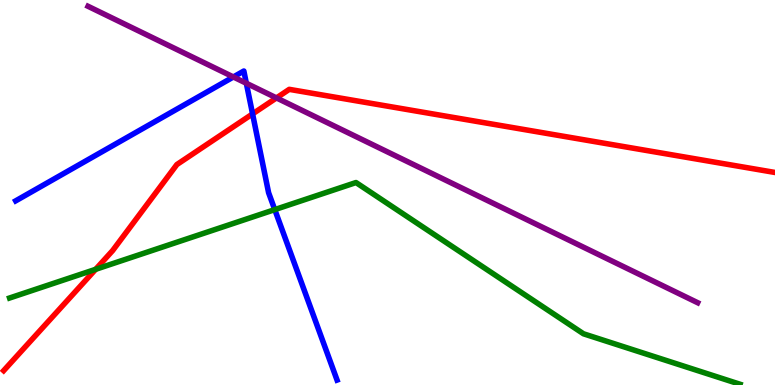[{'lines': ['blue', 'red'], 'intersections': [{'x': 3.26, 'y': 7.04}]}, {'lines': ['green', 'red'], 'intersections': [{'x': 1.23, 'y': 3.0}]}, {'lines': ['purple', 'red'], 'intersections': [{'x': 3.57, 'y': 7.46}]}, {'lines': ['blue', 'green'], 'intersections': [{'x': 3.55, 'y': 4.56}]}, {'lines': ['blue', 'purple'], 'intersections': [{'x': 3.01, 'y': 8.0}, {'x': 3.18, 'y': 7.84}]}, {'lines': ['green', 'purple'], 'intersections': []}]